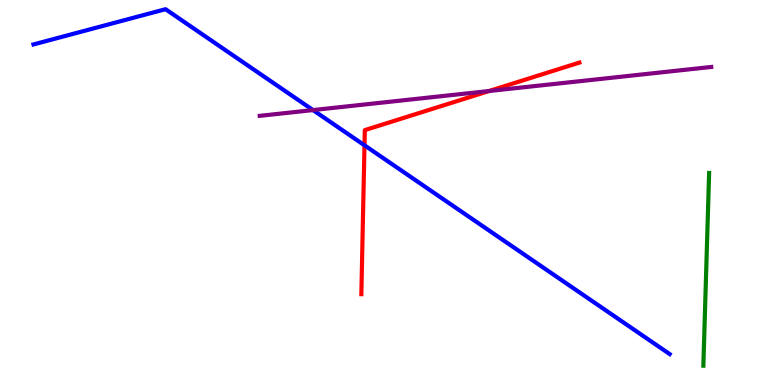[{'lines': ['blue', 'red'], 'intersections': [{'x': 4.7, 'y': 6.23}]}, {'lines': ['green', 'red'], 'intersections': []}, {'lines': ['purple', 'red'], 'intersections': [{'x': 6.31, 'y': 7.64}]}, {'lines': ['blue', 'green'], 'intersections': []}, {'lines': ['blue', 'purple'], 'intersections': [{'x': 4.04, 'y': 7.14}]}, {'lines': ['green', 'purple'], 'intersections': []}]